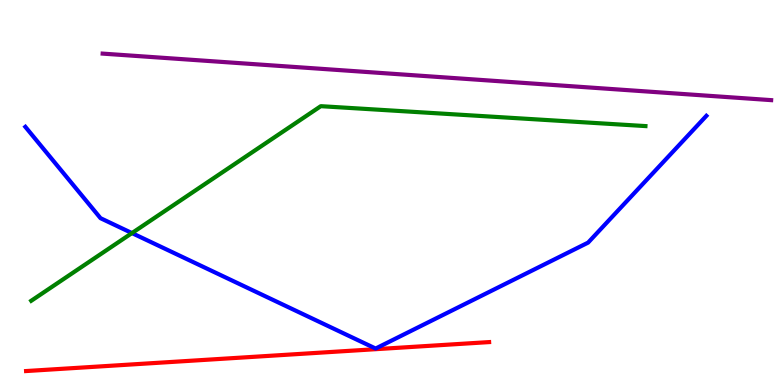[{'lines': ['blue', 'red'], 'intersections': []}, {'lines': ['green', 'red'], 'intersections': []}, {'lines': ['purple', 'red'], 'intersections': []}, {'lines': ['blue', 'green'], 'intersections': [{'x': 1.7, 'y': 3.95}]}, {'lines': ['blue', 'purple'], 'intersections': []}, {'lines': ['green', 'purple'], 'intersections': []}]